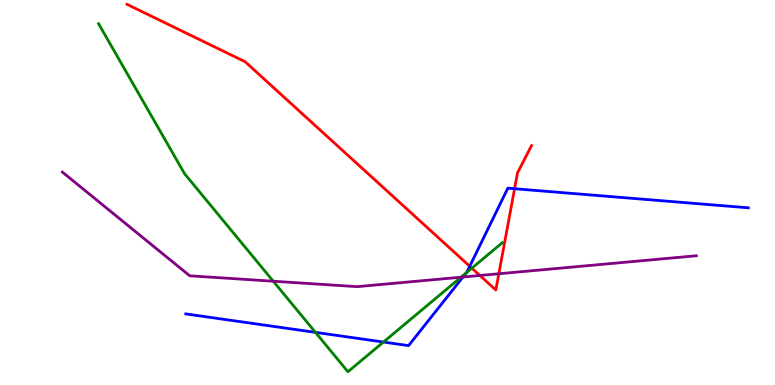[{'lines': ['blue', 'red'], 'intersections': [{'x': 6.06, 'y': 3.08}, {'x': 6.64, 'y': 5.1}]}, {'lines': ['green', 'red'], 'intersections': [{'x': 6.09, 'y': 3.03}]}, {'lines': ['purple', 'red'], 'intersections': [{'x': 6.19, 'y': 2.84}, {'x': 6.44, 'y': 2.89}]}, {'lines': ['blue', 'green'], 'intersections': [{'x': 4.07, 'y': 1.37}, {'x': 4.95, 'y': 1.12}, {'x': 6.02, 'y': 2.92}]}, {'lines': ['blue', 'purple'], 'intersections': [{'x': 5.97, 'y': 2.8}]}, {'lines': ['green', 'purple'], 'intersections': [{'x': 3.53, 'y': 2.7}, {'x': 5.95, 'y': 2.8}]}]